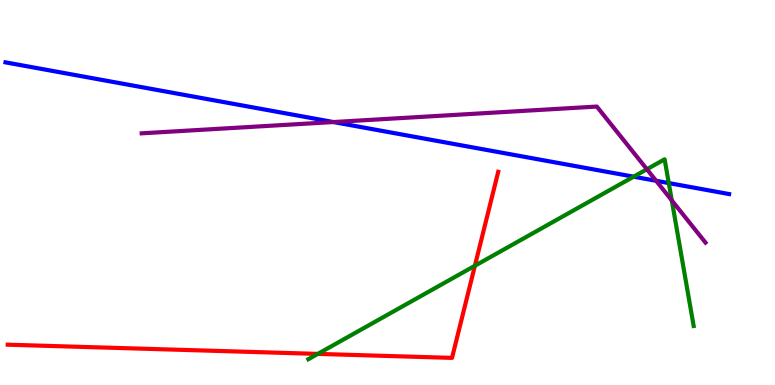[{'lines': ['blue', 'red'], 'intersections': []}, {'lines': ['green', 'red'], 'intersections': [{'x': 4.1, 'y': 0.808}, {'x': 6.13, 'y': 3.1}]}, {'lines': ['purple', 'red'], 'intersections': []}, {'lines': ['blue', 'green'], 'intersections': [{'x': 8.18, 'y': 5.41}, {'x': 8.63, 'y': 5.24}]}, {'lines': ['blue', 'purple'], 'intersections': [{'x': 4.3, 'y': 6.83}, {'x': 8.47, 'y': 5.3}]}, {'lines': ['green', 'purple'], 'intersections': [{'x': 8.35, 'y': 5.6}, {'x': 8.67, 'y': 4.79}]}]